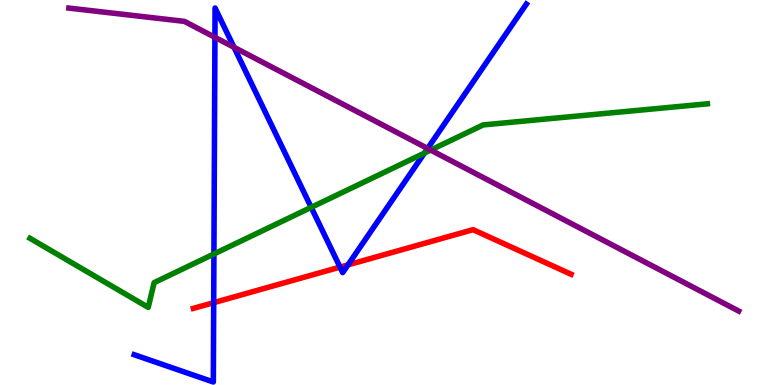[{'lines': ['blue', 'red'], 'intersections': [{'x': 2.76, 'y': 2.14}, {'x': 4.39, 'y': 3.06}, {'x': 4.49, 'y': 3.12}]}, {'lines': ['green', 'red'], 'intersections': []}, {'lines': ['purple', 'red'], 'intersections': []}, {'lines': ['blue', 'green'], 'intersections': [{'x': 2.76, 'y': 3.4}, {'x': 4.02, 'y': 4.61}, {'x': 5.48, 'y': 6.02}]}, {'lines': ['blue', 'purple'], 'intersections': [{'x': 2.77, 'y': 9.03}, {'x': 3.02, 'y': 8.77}, {'x': 5.52, 'y': 6.14}]}, {'lines': ['green', 'purple'], 'intersections': [{'x': 5.56, 'y': 6.1}]}]